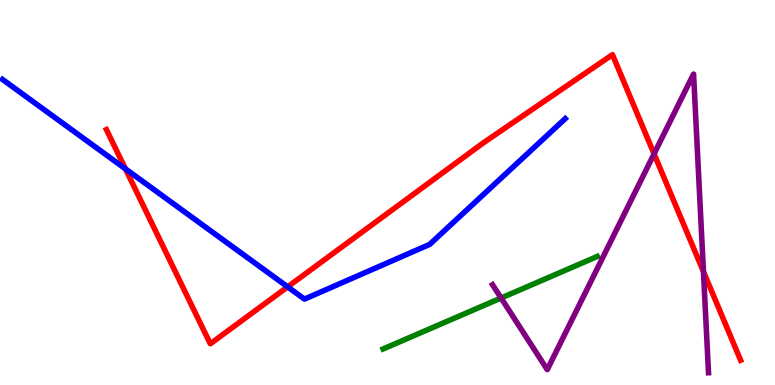[{'lines': ['blue', 'red'], 'intersections': [{'x': 1.62, 'y': 5.61}, {'x': 3.71, 'y': 2.55}]}, {'lines': ['green', 'red'], 'intersections': []}, {'lines': ['purple', 'red'], 'intersections': [{'x': 8.44, 'y': 6.0}, {'x': 9.08, 'y': 2.94}]}, {'lines': ['blue', 'green'], 'intersections': []}, {'lines': ['blue', 'purple'], 'intersections': []}, {'lines': ['green', 'purple'], 'intersections': [{'x': 6.47, 'y': 2.26}]}]